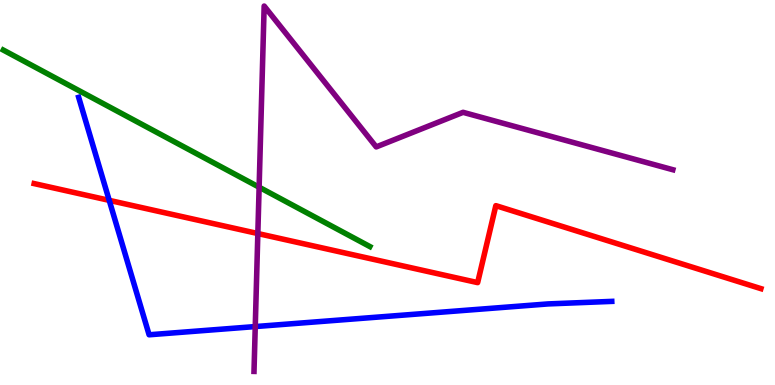[{'lines': ['blue', 'red'], 'intersections': [{'x': 1.41, 'y': 4.8}]}, {'lines': ['green', 'red'], 'intersections': []}, {'lines': ['purple', 'red'], 'intersections': [{'x': 3.33, 'y': 3.93}]}, {'lines': ['blue', 'green'], 'intersections': []}, {'lines': ['blue', 'purple'], 'intersections': [{'x': 3.29, 'y': 1.52}]}, {'lines': ['green', 'purple'], 'intersections': [{'x': 3.34, 'y': 5.14}]}]